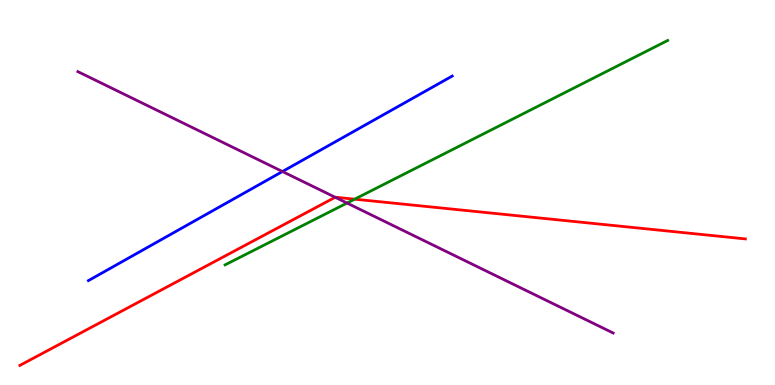[{'lines': ['blue', 'red'], 'intersections': []}, {'lines': ['green', 'red'], 'intersections': [{'x': 4.58, 'y': 4.83}]}, {'lines': ['purple', 'red'], 'intersections': [{'x': 4.33, 'y': 4.88}]}, {'lines': ['blue', 'green'], 'intersections': []}, {'lines': ['blue', 'purple'], 'intersections': [{'x': 3.64, 'y': 5.54}]}, {'lines': ['green', 'purple'], 'intersections': [{'x': 4.48, 'y': 4.73}]}]